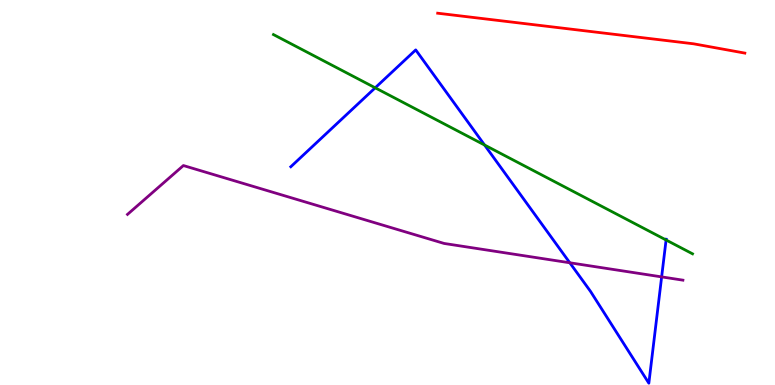[{'lines': ['blue', 'red'], 'intersections': []}, {'lines': ['green', 'red'], 'intersections': []}, {'lines': ['purple', 'red'], 'intersections': []}, {'lines': ['blue', 'green'], 'intersections': [{'x': 4.84, 'y': 7.72}, {'x': 6.25, 'y': 6.23}, {'x': 8.59, 'y': 3.77}]}, {'lines': ['blue', 'purple'], 'intersections': [{'x': 7.35, 'y': 3.17}, {'x': 8.54, 'y': 2.81}]}, {'lines': ['green', 'purple'], 'intersections': []}]